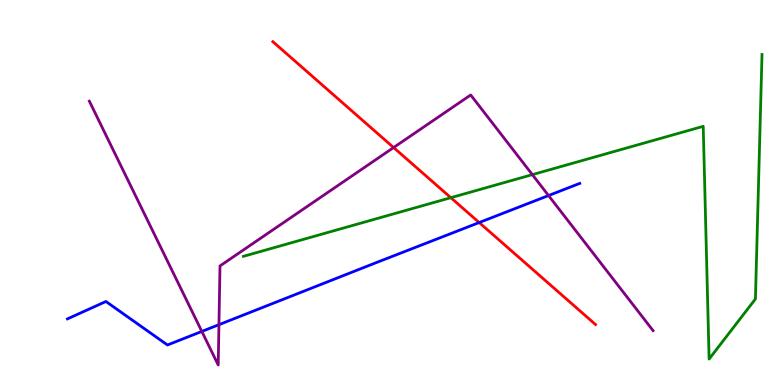[{'lines': ['blue', 'red'], 'intersections': [{'x': 6.18, 'y': 4.22}]}, {'lines': ['green', 'red'], 'intersections': [{'x': 5.82, 'y': 4.87}]}, {'lines': ['purple', 'red'], 'intersections': [{'x': 5.08, 'y': 6.17}]}, {'lines': ['blue', 'green'], 'intersections': []}, {'lines': ['blue', 'purple'], 'intersections': [{'x': 2.6, 'y': 1.39}, {'x': 2.83, 'y': 1.57}, {'x': 7.08, 'y': 4.92}]}, {'lines': ['green', 'purple'], 'intersections': [{'x': 6.87, 'y': 5.46}]}]